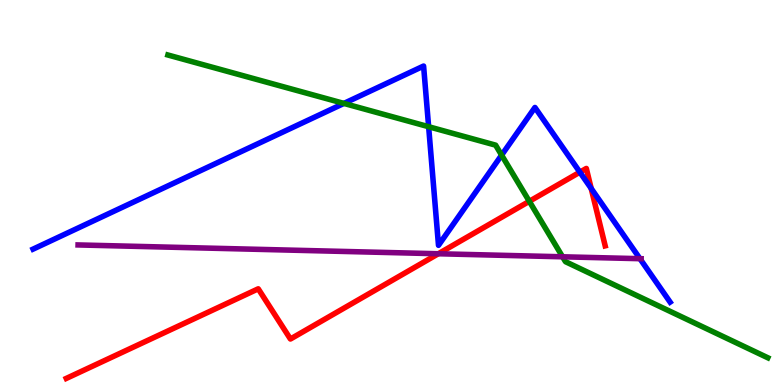[{'lines': ['blue', 'red'], 'intersections': [{'x': 7.48, 'y': 5.53}, {'x': 7.63, 'y': 5.1}]}, {'lines': ['green', 'red'], 'intersections': [{'x': 6.83, 'y': 4.77}]}, {'lines': ['purple', 'red'], 'intersections': [{'x': 5.66, 'y': 3.41}]}, {'lines': ['blue', 'green'], 'intersections': [{'x': 4.44, 'y': 7.31}, {'x': 5.53, 'y': 6.71}, {'x': 6.47, 'y': 5.97}]}, {'lines': ['blue', 'purple'], 'intersections': [{'x': 8.26, 'y': 3.28}]}, {'lines': ['green', 'purple'], 'intersections': [{'x': 7.26, 'y': 3.33}]}]